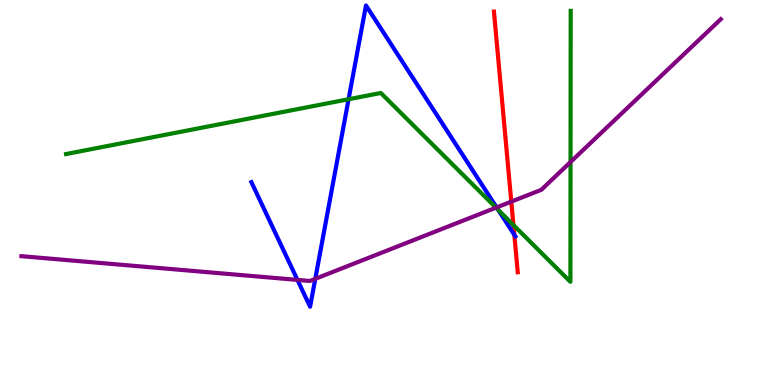[{'lines': ['blue', 'red'], 'intersections': [{'x': 6.64, 'y': 3.9}]}, {'lines': ['green', 'red'], 'intersections': [{'x': 6.62, 'y': 4.15}]}, {'lines': ['purple', 'red'], 'intersections': [{'x': 6.6, 'y': 4.76}]}, {'lines': ['blue', 'green'], 'intersections': [{'x': 4.5, 'y': 7.42}, {'x': 6.43, 'y': 4.55}]}, {'lines': ['blue', 'purple'], 'intersections': [{'x': 3.84, 'y': 2.73}, {'x': 4.07, 'y': 2.76}, {'x': 6.41, 'y': 4.61}]}, {'lines': ['green', 'purple'], 'intersections': [{'x': 6.4, 'y': 4.61}, {'x': 7.36, 'y': 5.79}]}]